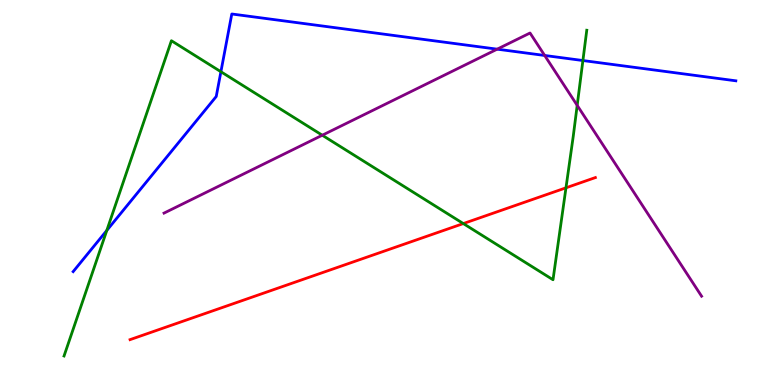[{'lines': ['blue', 'red'], 'intersections': []}, {'lines': ['green', 'red'], 'intersections': [{'x': 5.98, 'y': 4.19}, {'x': 7.3, 'y': 5.12}]}, {'lines': ['purple', 'red'], 'intersections': []}, {'lines': ['blue', 'green'], 'intersections': [{'x': 1.38, 'y': 4.01}, {'x': 2.85, 'y': 8.14}, {'x': 7.52, 'y': 8.43}]}, {'lines': ['blue', 'purple'], 'intersections': [{'x': 6.42, 'y': 8.72}, {'x': 7.03, 'y': 8.56}]}, {'lines': ['green', 'purple'], 'intersections': [{'x': 4.16, 'y': 6.49}, {'x': 7.45, 'y': 7.26}]}]